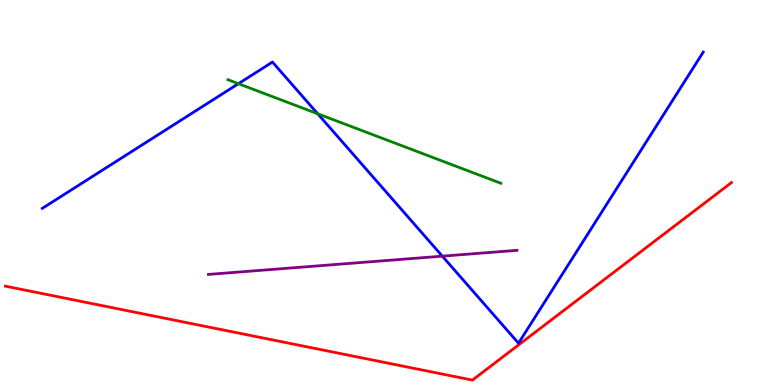[{'lines': ['blue', 'red'], 'intersections': []}, {'lines': ['green', 'red'], 'intersections': []}, {'lines': ['purple', 'red'], 'intersections': []}, {'lines': ['blue', 'green'], 'intersections': [{'x': 3.08, 'y': 7.83}, {'x': 4.1, 'y': 7.04}]}, {'lines': ['blue', 'purple'], 'intersections': [{'x': 5.71, 'y': 3.35}]}, {'lines': ['green', 'purple'], 'intersections': []}]